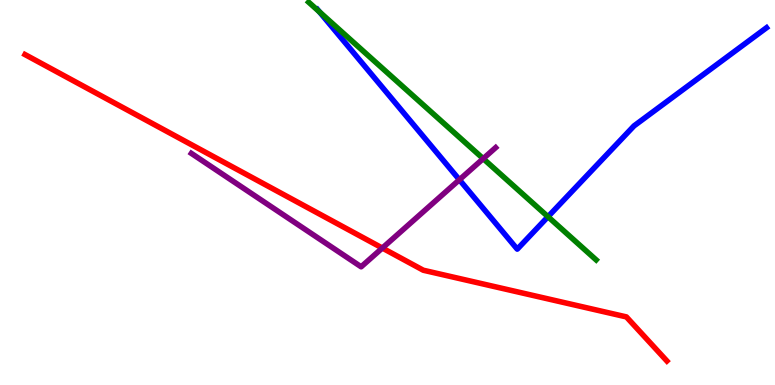[{'lines': ['blue', 'red'], 'intersections': []}, {'lines': ['green', 'red'], 'intersections': []}, {'lines': ['purple', 'red'], 'intersections': [{'x': 4.93, 'y': 3.56}]}, {'lines': ['blue', 'green'], 'intersections': [{'x': 4.12, 'y': 9.69}, {'x': 7.07, 'y': 4.37}]}, {'lines': ['blue', 'purple'], 'intersections': [{'x': 5.93, 'y': 5.33}]}, {'lines': ['green', 'purple'], 'intersections': [{'x': 6.23, 'y': 5.88}]}]